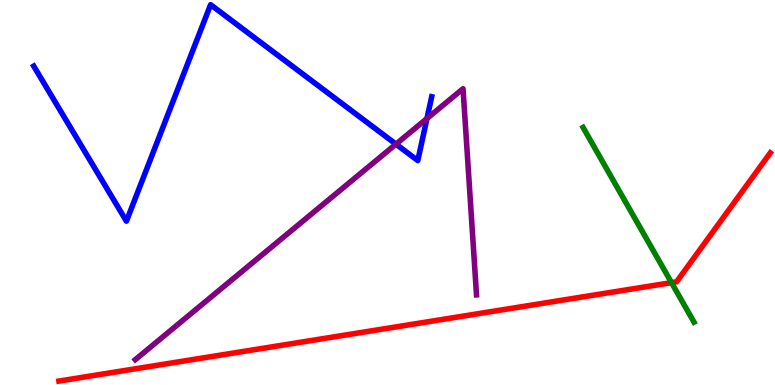[{'lines': ['blue', 'red'], 'intersections': []}, {'lines': ['green', 'red'], 'intersections': [{'x': 8.66, 'y': 2.66}]}, {'lines': ['purple', 'red'], 'intersections': []}, {'lines': ['blue', 'green'], 'intersections': []}, {'lines': ['blue', 'purple'], 'intersections': [{'x': 5.11, 'y': 6.26}, {'x': 5.51, 'y': 6.92}]}, {'lines': ['green', 'purple'], 'intersections': []}]